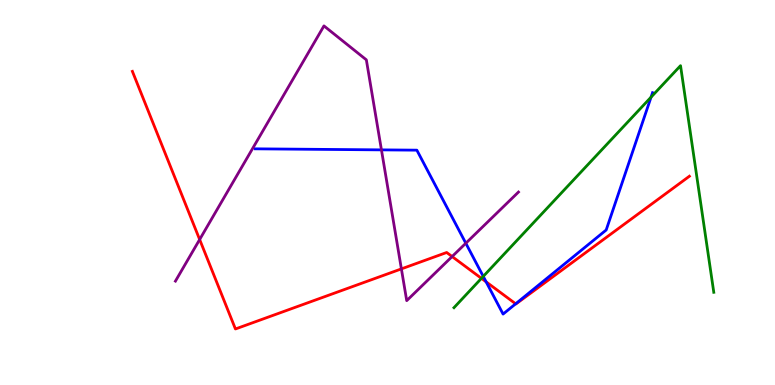[{'lines': ['blue', 'red'], 'intersections': [{'x': 6.27, 'y': 2.68}, {'x': 6.65, 'y': 2.11}]}, {'lines': ['green', 'red'], 'intersections': [{'x': 6.21, 'y': 2.77}]}, {'lines': ['purple', 'red'], 'intersections': [{'x': 2.58, 'y': 3.78}, {'x': 5.18, 'y': 3.02}, {'x': 5.83, 'y': 3.34}]}, {'lines': ['blue', 'green'], 'intersections': [{'x': 6.24, 'y': 2.82}, {'x': 8.4, 'y': 7.48}]}, {'lines': ['blue', 'purple'], 'intersections': [{'x': 4.92, 'y': 6.11}, {'x': 6.01, 'y': 3.68}]}, {'lines': ['green', 'purple'], 'intersections': []}]